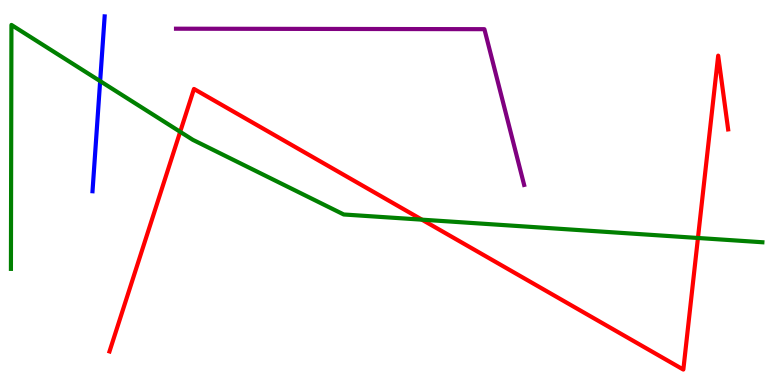[{'lines': ['blue', 'red'], 'intersections': []}, {'lines': ['green', 'red'], 'intersections': [{'x': 2.32, 'y': 6.58}, {'x': 5.44, 'y': 4.29}, {'x': 9.01, 'y': 3.82}]}, {'lines': ['purple', 'red'], 'intersections': []}, {'lines': ['blue', 'green'], 'intersections': [{'x': 1.29, 'y': 7.89}]}, {'lines': ['blue', 'purple'], 'intersections': []}, {'lines': ['green', 'purple'], 'intersections': []}]